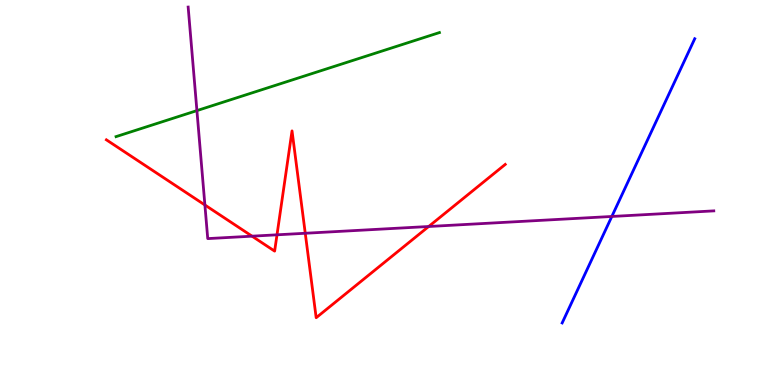[{'lines': ['blue', 'red'], 'intersections': []}, {'lines': ['green', 'red'], 'intersections': []}, {'lines': ['purple', 'red'], 'intersections': [{'x': 2.64, 'y': 4.68}, {'x': 3.25, 'y': 3.87}, {'x': 3.57, 'y': 3.9}, {'x': 3.94, 'y': 3.94}, {'x': 5.53, 'y': 4.12}]}, {'lines': ['blue', 'green'], 'intersections': []}, {'lines': ['blue', 'purple'], 'intersections': [{'x': 7.89, 'y': 4.38}]}, {'lines': ['green', 'purple'], 'intersections': [{'x': 2.54, 'y': 7.13}]}]